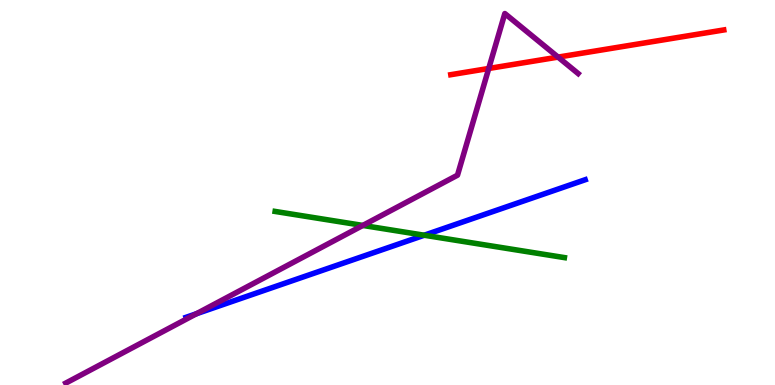[{'lines': ['blue', 'red'], 'intersections': []}, {'lines': ['green', 'red'], 'intersections': []}, {'lines': ['purple', 'red'], 'intersections': [{'x': 6.31, 'y': 8.22}, {'x': 7.2, 'y': 8.52}]}, {'lines': ['blue', 'green'], 'intersections': [{'x': 5.47, 'y': 3.89}]}, {'lines': ['blue', 'purple'], 'intersections': [{'x': 2.53, 'y': 1.85}]}, {'lines': ['green', 'purple'], 'intersections': [{'x': 4.68, 'y': 4.14}]}]